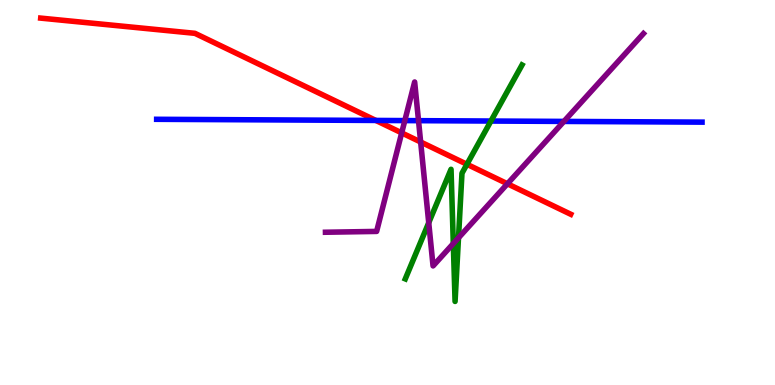[{'lines': ['blue', 'red'], 'intersections': [{'x': 4.85, 'y': 6.87}]}, {'lines': ['green', 'red'], 'intersections': [{'x': 6.03, 'y': 5.73}]}, {'lines': ['purple', 'red'], 'intersections': [{'x': 5.18, 'y': 6.55}, {'x': 5.43, 'y': 6.31}, {'x': 6.55, 'y': 5.23}]}, {'lines': ['blue', 'green'], 'intersections': [{'x': 6.33, 'y': 6.86}]}, {'lines': ['blue', 'purple'], 'intersections': [{'x': 5.22, 'y': 6.87}, {'x': 5.4, 'y': 6.87}, {'x': 7.28, 'y': 6.85}]}, {'lines': ['green', 'purple'], 'intersections': [{'x': 5.53, 'y': 4.21}, {'x': 5.85, 'y': 3.67}, {'x': 5.92, 'y': 3.82}]}]